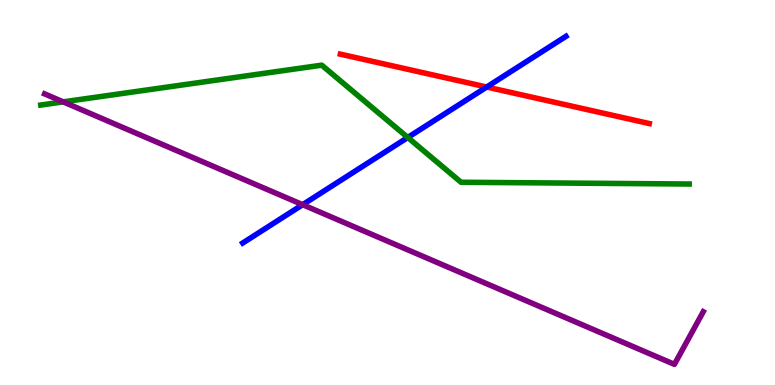[{'lines': ['blue', 'red'], 'intersections': [{'x': 6.28, 'y': 7.74}]}, {'lines': ['green', 'red'], 'intersections': []}, {'lines': ['purple', 'red'], 'intersections': []}, {'lines': ['blue', 'green'], 'intersections': [{'x': 5.26, 'y': 6.43}]}, {'lines': ['blue', 'purple'], 'intersections': [{'x': 3.91, 'y': 4.68}]}, {'lines': ['green', 'purple'], 'intersections': [{'x': 0.816, 'y': 7.35}]}]